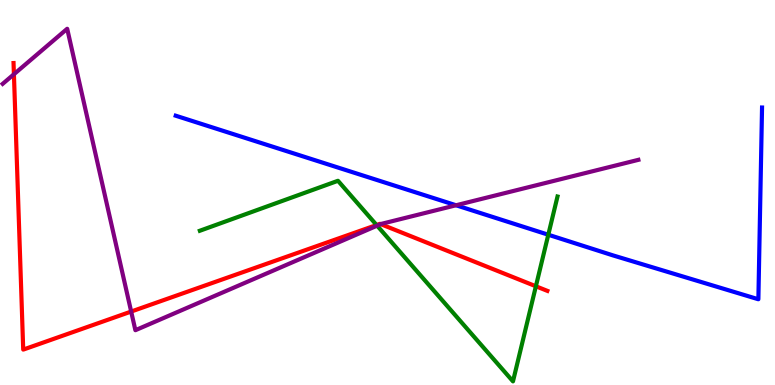[{'lines': ['blue', 'red'], 'intersections': []}, {'lines': ['green', 'red'], 'intersections': [{'x': 4.86, 'y': 4.16}, {'x': 6.91, 'y': 2.56}]}, {'lines': ['purple', 'red'], 'intersections': [{'x': 0.18, 'y': 8.07}, {'x': 1.69, 'y': 1.91}, {'x': 4.91, 'y': 4.18}]}, {'lines': ['blue', 'green'], 'intersections': [{'x': 7.07, 'y': 3.9}]}, {'lines': ['blue', 'purple'], 'intersections': [{'x': 5.88, 'y': 4.67}]}, {'lines': ['green', 'purple'], 'intersections': [{'x': 4.87, 'y': 4.14}]}]